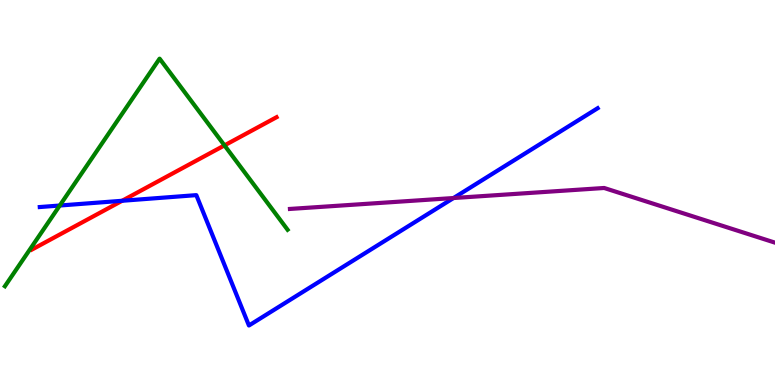[{'lines': ['blue', 'red'], 'intersections': [{'x': 1.58, 'y': 4.78}]}, {'lines': ['green', 'red'], 'intersections': [{'x': 2.9, 'y': 6.22}]}, {'lines': ['purple', 'red'], 'intersections': []}, {'lines': ['blue', 'green'], 'intersections': [{'x': 0.771, 'y': 4.66}]}, {'lines': ['blue', 'purple'], 'intersections': [{'x': 5.85, 'y': 4.86}]}, {'lines': ['green', 'purple'], 'intersections': []}]